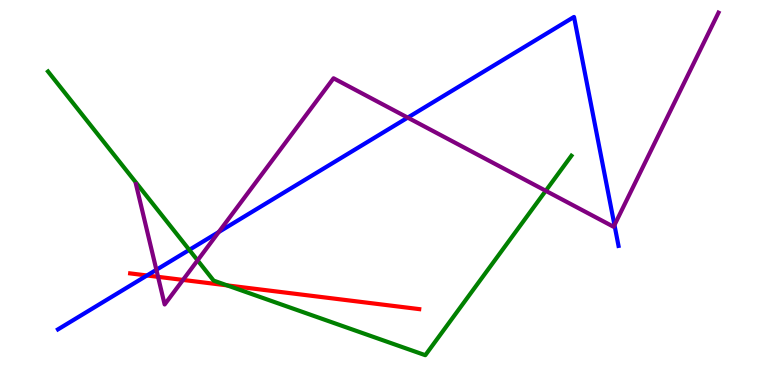[{'lines': ['blue', 'red'], 'intersections': [{'x': 1.9, 'y': 2.84}]}, {'lines': ['green', 'red'], 'intersections': [{'x': 2.93, 'y': 2.59}]}, {'lines': ['purple', 'red'], 'intersections': [{'x': 2.04, 'y': 2.81}, {'x': 2.36, 'y': 2.73}]}, {'lines': ['blue', 'green'], 'intersections': [{'x': 2.44, 'y': 3.51}]}, {'lines': ['blue', 'purple'], 'intersections': [{'x': 2.02, 'y': 2.99}, {'x': 2.82, 'y': 3.97}, {'x': 5.26, 'y': 6.95}, {'x': 7.93, 'y': 4.15}]}, {'lines': ['green', 'purple'], 'intersections': [{'x': 2.55, 'y': 3.24}, {'x': 7.04, 'y': 5.04}]}]